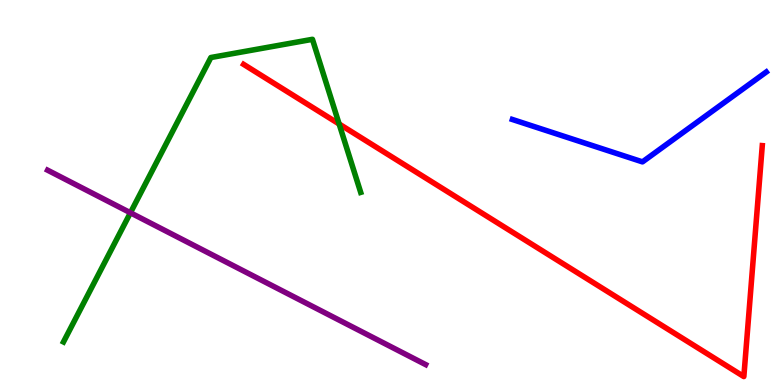[{'lines': ['blue', 'red'], 'intersections': []}, {'lines': ['green', 'red'], 'intersections': [{'x': 4.38, 'y': 6.78}]}, {'lines': ['purple', 'red'], 'intersections': []}, {'lines': ['blue', 'green'], 'intersections': []}, {'lines': ['blue', 'purple'], 'intersections': []}, {'lines': ['green', 'purple'], 'intersections': [{'x': 1.68, 'y': 4.47}]}]